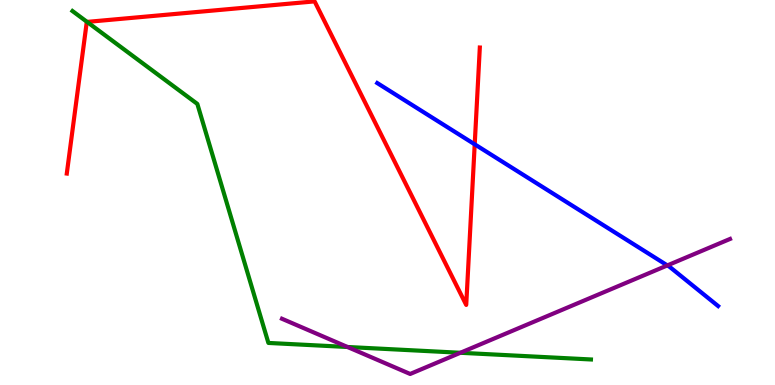[{'lines': ['blue', 'red'], 'intersections': [{'x': 6.13, 'y': 6.25}]}, {'lines': ['green', 'red'], 'intersections': [{'x': 1.12, 'y': 9.43}]}, {'lines': ['purple', 'red'], 'intersections': []}, {'lines': ['blue', 'green'], 'intersections': []}, {'lines': ['blue', 'purple'], 'intersections': [{'x': 8.61, 'y': 3.11}]}, {'lines': ['green', 'purple'], 'intersections': [{'x': 4.48, 'y': 0.987}, {'x': 5.94, 'y': 0.837}]}]